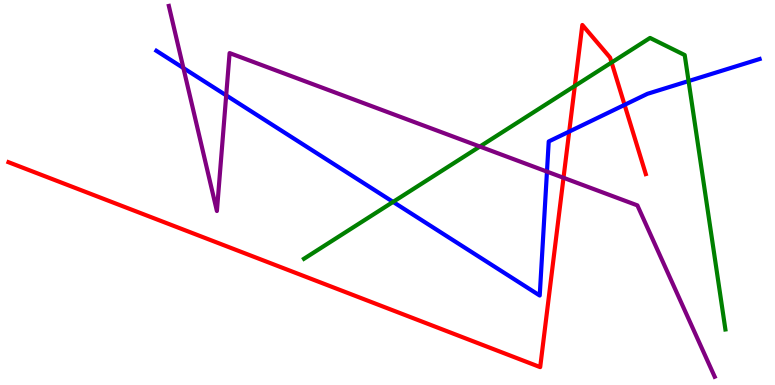[{'lines': ['blue', 'red'], 'intersections': [{'x': 7.34, 'y': 6.58}, {'x': 8.06, 'y': 7.28}]}, {'lines': ['green', 'red'], 'intersections': [{'x': 7.42, 'y': 7.77}, {'x': 7.89, 'y': 8.38}]}, {'lines': ['purple', 'red'], 'intersections': [{'x': 7.27, 'y': 5.38}]}, {'lines': ['blue', 'green'], 'intersections': [{'x': 5.07, 'y': 4.76}, {'x': 8.88, 'y': 7.89}]}, {'lines': ['blue', 'purple'], 'intersections': [{'x': 2.37, 'y': 8.23}, {'x': 2.92, 'y': 7.52}, {'x': 7.06, 'y': 5.54}]}, {'lines': ['green', 'purple'], 'intersections': [{'x': 6.19, 'y': 6.19}]}]